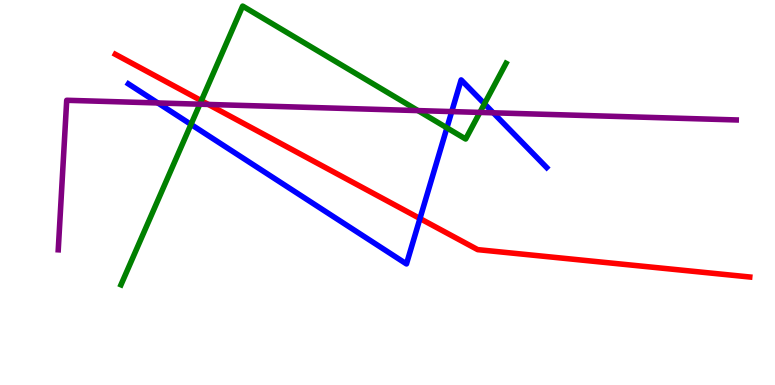[{'lines': ['blue', 'red'], 'intersections': [{'x': 5.42, 'y': 4.32}]}, {'lines': ['green', 'red'], 'intersections': [{'x': 2.6, 'y': 7.38}]}, {'lines': ['purple', 'red'], 'intersections': [{'x': 2.69, 'y': 7.29}]}, {'lines': ['blue', 'green'], 'intersections': [{'x': 2.46, 'y': 6.77}, {'x': 5.77, 'y': 6.68}, {'x': 6.25, 'y': 7.3}]}, {'lines': ['blue', 'purple'], 'intersections': [{'x': 2.04, 'y': 7.33}, {'x': 5.83, 'y': 7.1}, {'x': 6.36, 'y': 7.07}]}, {'lines': ['green', 'purple'], 'intersections': [{'x': 2.58, 'y': 7.29}, {'x': 5.39, 'y': 7.13}, {'x': 6.19, 'y': 7.08}]}]